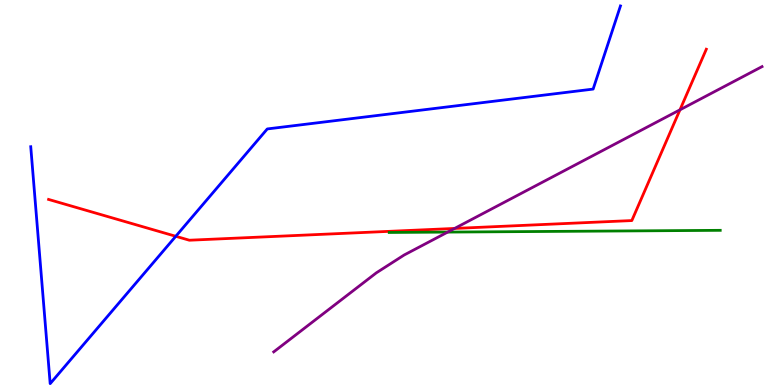[{'lines': ['blue', 'red'], 'intersections': [{'x': 2.27, 'y': 3.86}]}, {'lines': ['green', 'red'], 'intersections': []}, {'lines': ['purple', 'red'], 'intersections': [{'x': 5.87, 'y': 4.07}, {'x': 8.77, 'y': 7.15}]}, {'lines': ['blue', 'green'], 'intersections': []}, {'lines': ['blue', 'purple'], 'intersections': []}, {'lines': ['green', 'purple'], 'intersections': [{'x': 5.78, 'y': 3.97}]}]